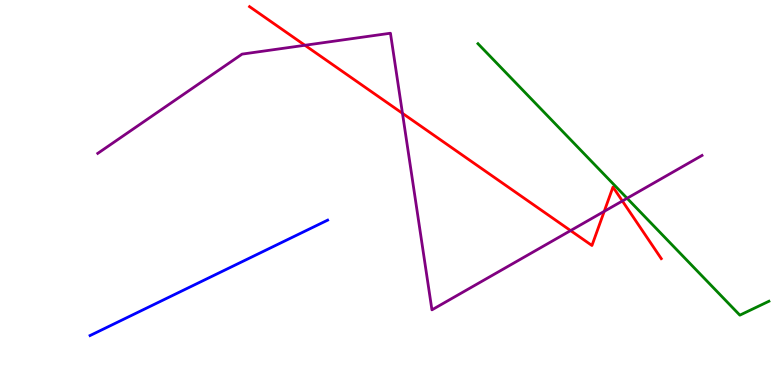[{'lines': ['blue', 'red'], 'intersections': []}, {'lines': ['green', 'red'], 'intersections': []}, {'lines': ['purple', 'red'], 'intersections': [{'x': 3.93, 'y': 8.82}, {'x': 5.19, 'y': 7.06}, {'x': 7.36, 'y': 4.01}, {'x': 7.8, 'y': 4.51}, {'x': 8.03, 'y': 4.78}]}, {'lines': ['blue', 'green'], 'intersections': []}, {'lines': ['blue', 'purple'], 'intersections': []}, {'lines': ['green', 'purple'], 'intersections': [{'x': 8.09, 'y': 4.85}]}]